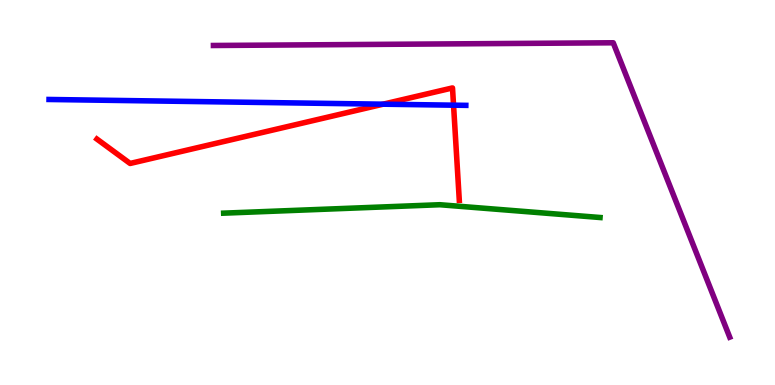[{'lines': ['blue', 'red'], 'intersections': [{'x': 4.94, 'y': 7.29}, {'x': 5.85, 'y': 7.27}]}, {'lines': ['green', 'red'], 'intersections': []}, {'lines': ['purple', 'red'], 'intersections': []}, {'lines': ['blue', 'green'], 'intersections': []}, {'lines': ['blue', 'purple'], 'intersections': []}, {'lines': ['green', 'purple'], 'intersections': []}]